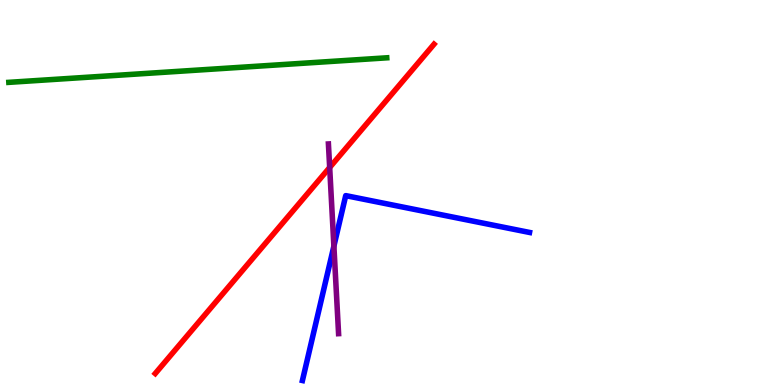[{'lines': ['blue', 'red'], 'intersections': []}, {'lines': ['green', 'red'], 'intersections': []}, {'lines': ['purple', 'red'], 'intersections': [{'x': 4.25, 'y': 5.65}]}, {'lines': ['blue', 'green'], 'intersections': []}, {'lines': ['blue', 'purple'], 'intersections': [{'x': 4.31, 'y': 3.61}]}, {'lines': ['green', 'purple'], 'intersections': []}]